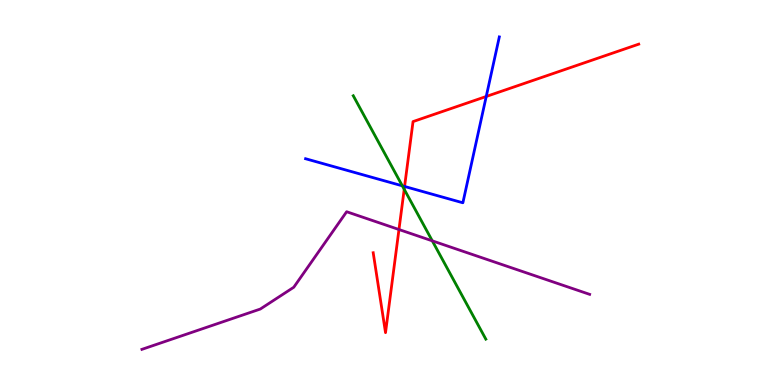[{'lines': ['blue', 'red'], 'intersections': [{'x': 5.22, 'y': 5.16}, {'x': 6.27, 'y': 7.49}]}, {'lines': ['green', 'red'], 'intersections': [{'x': 5.22, 'y': 5.08}]}, {'lines': ['purple', 'red'], 'intersections': [{'x': 5.15, 'y': 4.04}]}, {'lines': ['blue', 'green'], 'intersections': [{'x': 5.19, 'y': 5.17}]}, {'lines': ['blue', 'purple'], 'intersections': []}, {'lines': ['green', 'purple'], 'intersections': [{'x': 5.58, 'y': 3.74}]}]